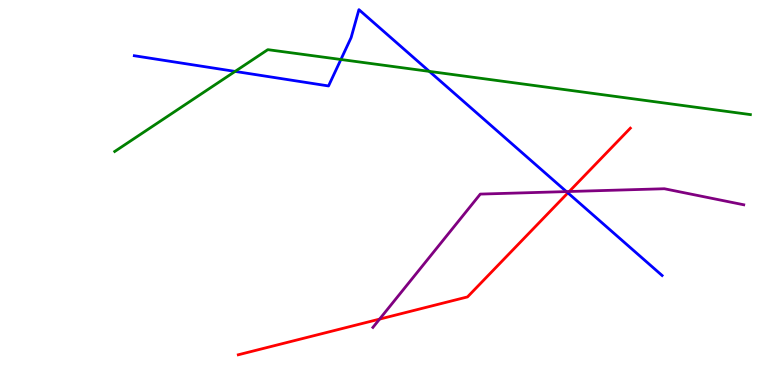[{'lines': ['blue', 'red'], 'intersections': [{'x': 7.33, 'y': 4.99}]}, {'lines': ['green', 'red'], 'intersections': []}, {'lines': ['purple', 'red'], 'intersections': [{'x': 4.9, 'y': 1.71}, {'x': 7.34, 'y': 5.03}]}, {'lines': ['blue', 'green'], 'intersections': [{'x': 3.03, 'y': 8.15}, {'x': 4.4, 'y': 8.45}, {'x': 5.54, 'y': 8.15}]}, {'lines': ['blue', 'purple'], 'intersections': [{'x': 7.31, 'y': 5.02}]}, {'lines': ['green', 'purple'], 'intersections': []}]